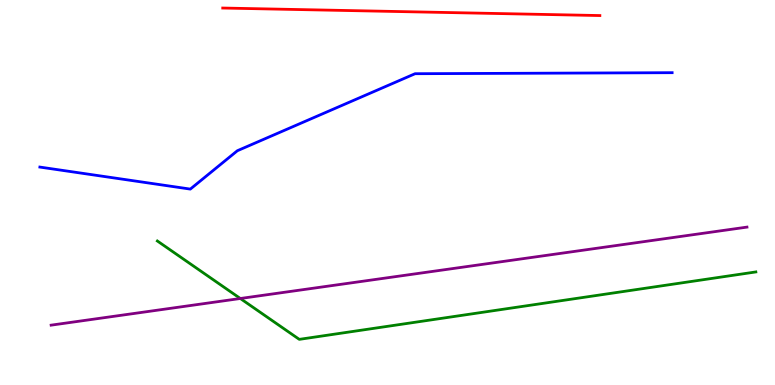[{'lines': ['blue', 'red'], 'intersections': []}, {'lines': ['green', 'red'], 'intersections': []}, {'lines': ['purple', 'red'], 'intersections': []}, {'lines': ['blue', 'green'], 'intersections': []}, {'lines': ['blue', 'purple'], 'intersections': []}, {'lines': ['green', 'purple'], 'intersections': [{'x': 3.1, 'y': 2.25}]}]